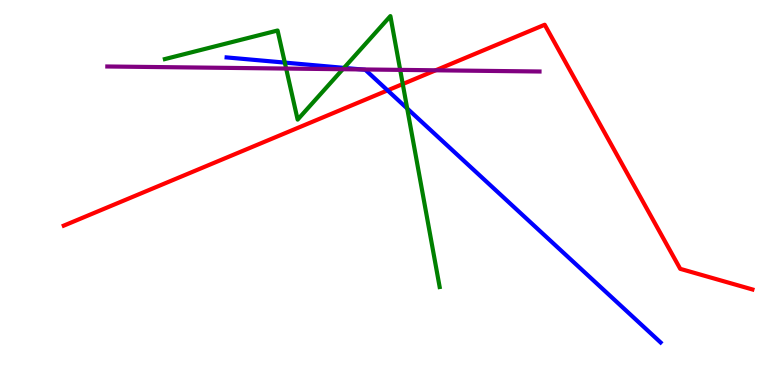[{'lines': ['blue', 'red'], 'intersections': [{'x': 5.0, 'y': 7.65}]}, {'lines': ['green', 'red'], 'intersections': [{'x': 5.2, 'y': 7.82}]}, {'lines': ['purple', 'red'], 'intersections': [{'x': 5.62, 'y': 8.17}]}, {'lines': ['blue', 'green'], 'intersections': [{'x': 3.67, 'y': 8.37}, {'x': 4.44, 'y': 8.24}, {'x': 5.25, 'y': 7.18}]}, {'lines': ['blue', 'purple'], 'intersections': [{'x': 4.66, 'y': 8.2}]}, {'lines': ['green', 'purple'], 'intersections': [{'x': 3.69, 'y': 8.22}, {'x': 4.42, 'y': 8.2}, {'x': 5.16, 'y': 8.18}]}]